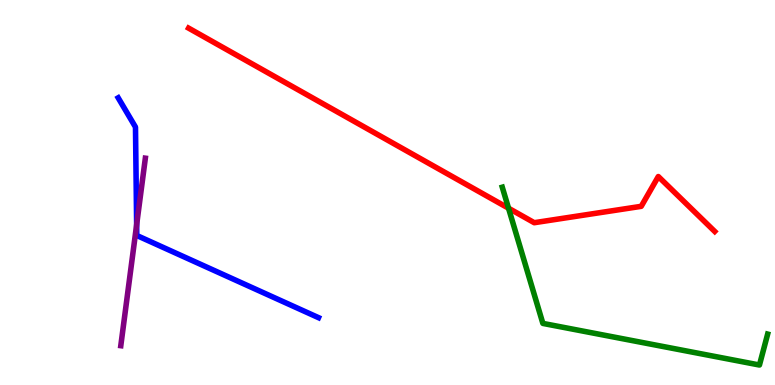[{'lines': ['blue', 'red'], 'intersections': []}, {'lines': ['green', 'red'], 'intersections': [{'x': 6.56, 'y': 4.59}]}, {'lines': ['purple', 'red'], 'intersections': []}, {'lines': ['blue', 'green'], 'intersections': []}, {'lines': ['blue', 'purple'], 'intersections': [{'x': 1.76, 'y': 4.16}]}, {'lines': ['green', 'purple'], 'intersections': []}]